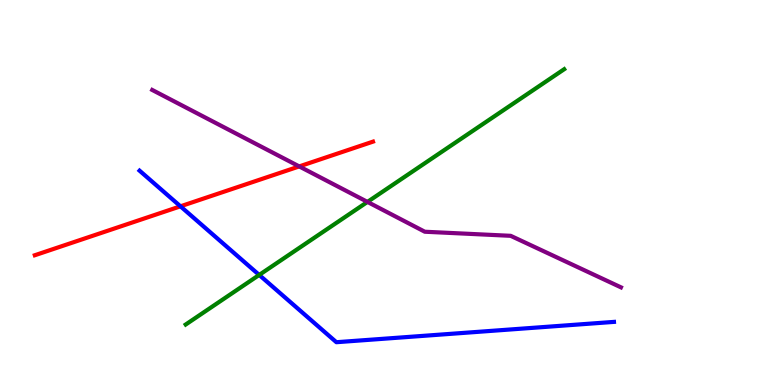[{'lines': ['blue', 'red'], 'intersections': [{'x': 2.33, 'y': 4.64}]}, {'lines': ['green', 'red'], 'intersections': []}, {'lines': ['purple', 'red'], 'intersections': [{'x': 3.86, 'y': 5.68}]}, {'lines': ['blue', 'green'], 'intersections': [{'x': 3.34, 'y': 2.86}]}, {'lines': ['blue', 'purple'], 'intersections': []}, {'lines': ['green', 'purple'], 'intersections': [{'x': 4.74, 'y': 4.76}]}]